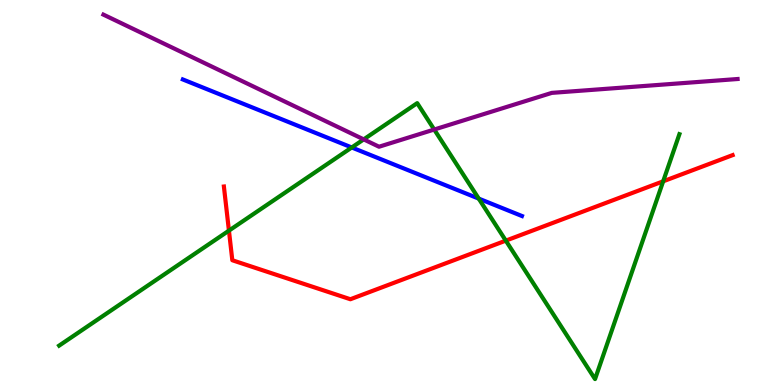[{'lines': ['blue', 'red'], 'intersections': []}, {'lines': ['green', 'red'], 'intersections': [{'x': 2.95, 'y': 4.01}, {'x': 6.53, 'y': 3.75}, {'x': 8.56, 'y': 5.29}]}, {'lines': ['purple', 'red'], 'intersections': []}, {'lines': ['blue', 'green'], 'intersections': [{'x': 4.54, 'y': 6.17}, {'x': 6.18, 'y': 4.84}]}, {'lines': ['blue', 'purple'], 'intersections': []}, {'lines': ['green', 'purple'], 'intersections': [{'x': 4.69, 'y': 6.38}, {'x': 5.6, 'y': 6.64}]}]